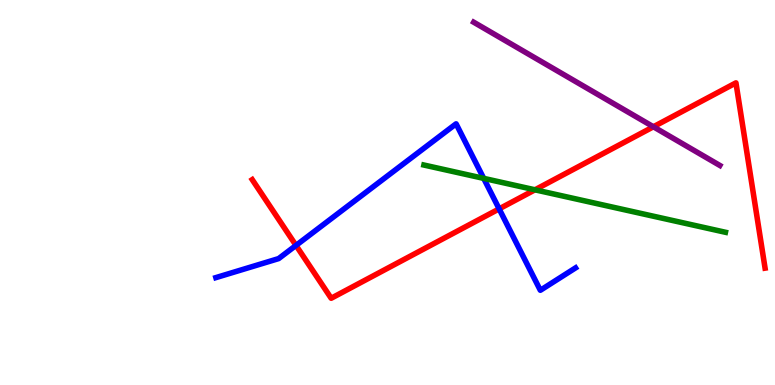[{'lines': ['blue', 'red'], 'intersections': [{'x': 3.82, 'y': 3.63}, {'x': 6.44, 'y': 4.57}]}, {'lines': ['green', 'red'], 'intersections': [{'x': 6.9, 'y': 5.07}]}, {'lines': ['purple', 'red'], 'intersections': [{'x': 8.43, 'y': 6.71}]}, {'lines': ['blue', 'green'], 'intersections': [{'x': 6.24, 'y': 5.37}]}, {'lines': ['blue', 'purple'], 'intersections': []}, {'lines': ['green', 'purple'], 'intersections': []}]